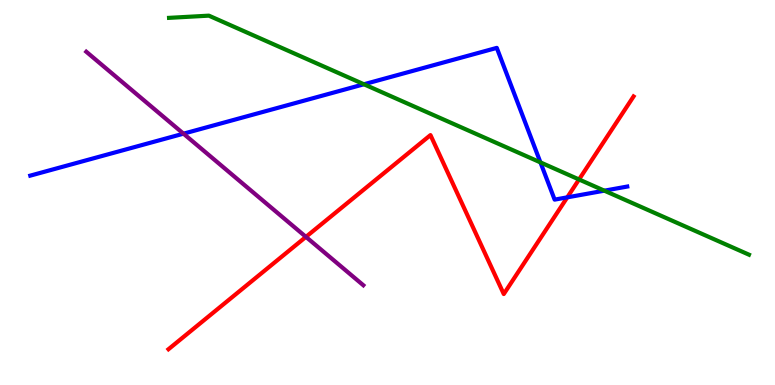[{'lines': ['blue', 'red'], 'intersections': [{'x': 7.32, 'y': 4.87}]}, {'lines': ['green', 'red'], 'intersections': [{'x': 7.47, 'y': 5.34}]}, {'lines': ['purple', 'red'], 'intersections': [{'x': 3.95, 'y': 3.85}]}, {'lines': ['blue', 'green'], 'intersections': [{'x': 4.7, 'y': 7.81}, {'x': 6.97, 'y': 5.78}, {'x': 7.8, 'y': 5.05}]}, {'lines': ['blue', 'purple'], 'intersections': [{'x': 2.37, 'y': 6.53}]}, {'lines': ['green', 'purple'], 'intersections': []}]